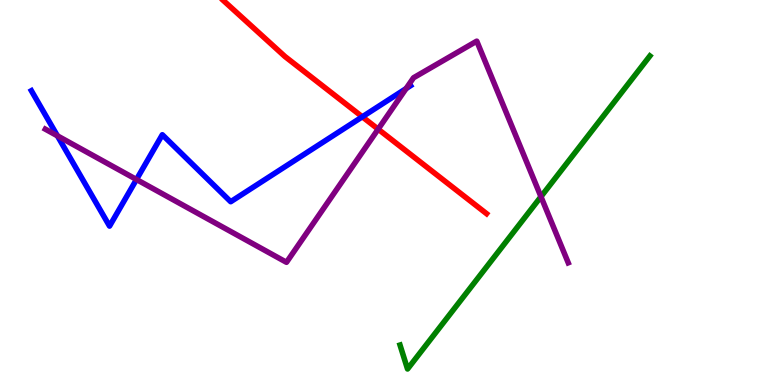[{'lines': ['blue', 'red'], 'intersections': [{'x': 4.68, 'y': 6.97}]}, {'lines': ['green', 'red'], 'intersections': []}, {'lines': ['purple', 'red'], 'intersections': [{'x': 4.88, 'y': 6.65}]}, {'lines': ['blue', 'green'], 'intersections': []}, {'lines': ['blue', 'purple'], 'intersections': [{'x': 0.741, 'y': 6.47}, {'x': 1.76, 'y': 5.34}, {'x': 5.24, 'y': 7.7}]}, {'lines': ['green', 'purple'], 'intersections': [{'x': 6.98, 'y': 4.89}]}]